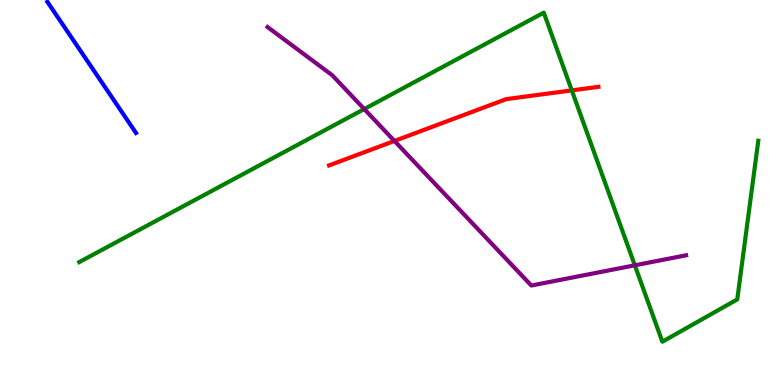[{'lines': ['blue', 'red'], 'intersections': []}, {'lines': ['green', 'red'], 'intersections': [{'x': 7.38, 'y': 7.65}]}, {'lines': ['purple', 'red'], 'intersections': [{'x': 5.09, 'y': 6.34}]}, {'lines': ['blue', 'green'], 'intersections': []}, {'lines': ['blue', 'purple'], 'intersections': []}, {'lines': ['green', 'purple'], 'intersections': [{'x': 4.7, 'y': 7.17}, {'x': 8.19, 'y': 3.11}]}]